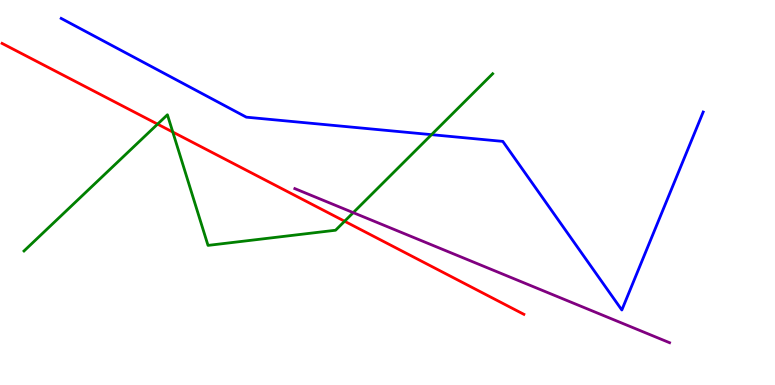[{'lines': ['blue', 'red'], 'intersections': []}, {'lines': ['green', 'red'], 'intersections': [{'x': 2.03, 'y': 6.78}, {'x': 2.23, 'y': 6.57}, {'x': 4.45, 'y': 4.25}]}, {'lines': ['purple', 'red'], 'intersections': []}, {'lines': ['blue', 'green'], 'intersections': [{'x': 5.57, 'y': 6.5}]}, {'lines': ['blue', 'purple'], 'intersections': []}, {'lines': ['green', 'purple'], 'intersections': [{'x': 4.56, 'y': 4.48}]}]